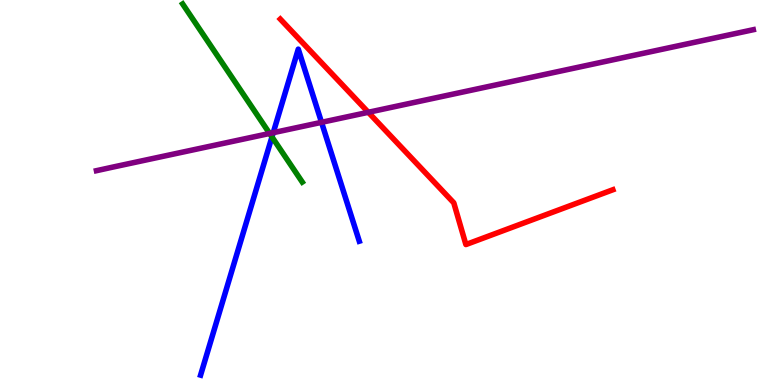[{'lines': ['blue', 'red'], 'intersections': []}, {'lines': ['green', 'red'], 'intersections': []}, {'lines': ['purple', 'red'], 'intersections': [{'x': 4.75, 'y': 7.08}]}, {'lines': ['blue', 'green'], 'intersections': [{'x': 3.51, 'y': 6.44}]}, {'lines': ['blue', 'purple'], 'intersections': [{'x': 3.53, 'y': 6.55}, {'x': 4.15, 'y': 6.82}]}, {'lines': ['green', 'purple'], 'intersections': [{'x': 3.48, 'y': 6.53}]}]